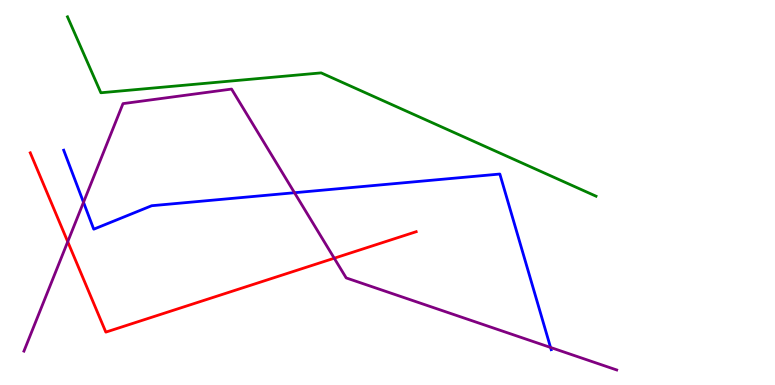[{'lines': ['blue', 'red'], 'intersections': []}, {'lines': ['green', 'red'], 'intersections': []}, {'lines': ['purple', 'red'], 'intersections': [{'x': 0.874, 'y': 3.72}, {'x': 4.31, 'y': 3.29}]}, {'lines': ['blue', 'green'], 'intersections': []}, {'lines': ['blue', 'purple'], 'intersections': [{'x': 1.08, 'y': 4.75}, {'x': 3.8, 'y': 4.99}, {'x': 7.1, 'y': 0.975}]}, {'lines': ['green', 'purple'], 'intersections': []}]